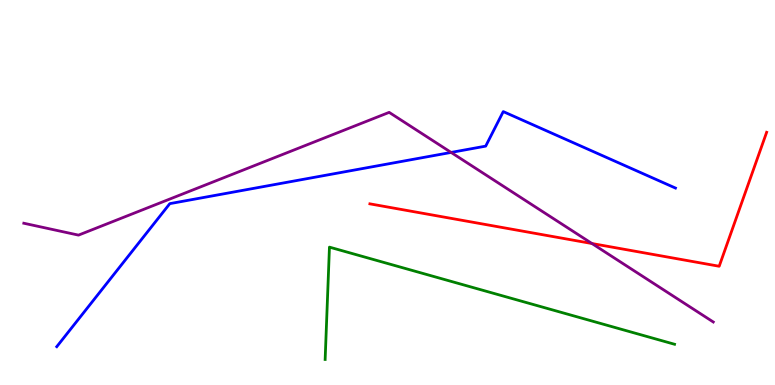[{'lines': ['blue', 'red'], 'intersections': []}, {'lines': ['green', 'red'], 'intersections': []}, {'lines': ['purple', 'red'], 'intersections': [{'x': 7.64, 'y': 3.67}]}, {'lines': ['blue', 'green'], 'intersections': []}, {'lines': ['blue', 'purple'], 'intersections': [{'x': 5.82, 'y': 6.04}]}, {'lines': ['green', 'purple'], 'intersections': []}]